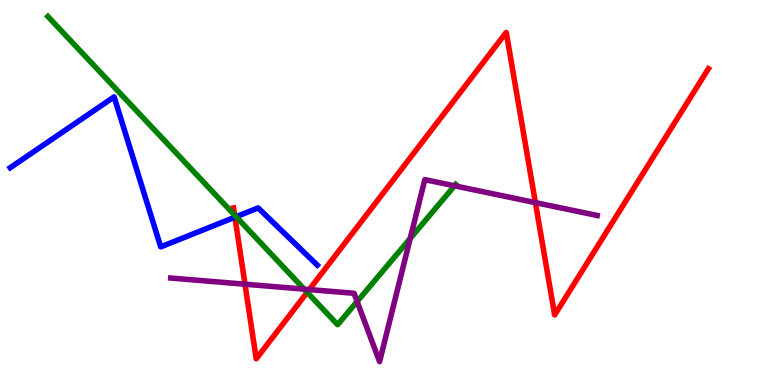[{'lines': ['blue', 'red'], 'intersections': [{'x': 3.03, 'y': 4.36}]}, {'lines': ['green', 'red'], 'intersections': [{'x': 3.03, 'y': 4.41}, {'x': 3.96, 'y': 2.41}]}, {'lines': ['purple', 'red'], 'intersections': [{'x': 3.16, 'y': 2.62}, {'x': 3.99, 'y': 2.48}, {'x': 6.91, 'y': 4.74}]}, {'lines': ['blue', 'green'], 'intersections': [{'x': 3.05, 'y': 4.37}]}, {'lines': ['blue', 'purple'], 'intersections': []}, {'lines': ['green', 'purple'], 'intersections': [{'x': 3.93, 'y': 2.49}, {'x': 4.61, 'y': 2.17}, {'x': 5.29, 'y': 3.81}, {'x': 5.86, 'y': 5.17}]}]